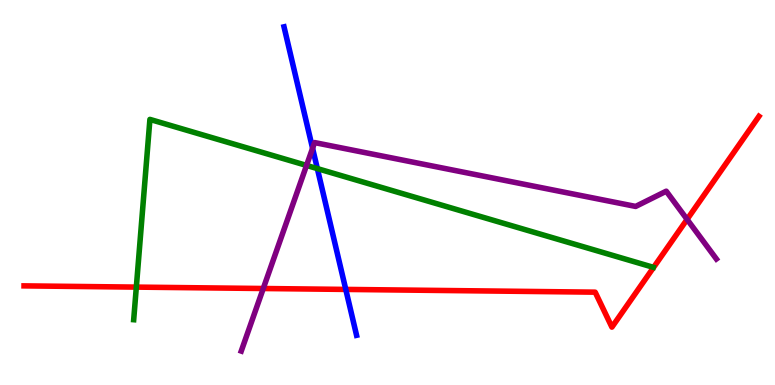[{'lines': ['blue', 'red'], 'intersections': [{'x': 4.46, 'y': 2.48}]}, {'lines': ['green', 'red'], 'intersections': [{'x': 1.76, 'y': 2.54}]}, {'lines': ['purple', 'red'], 'intersections': [{'x': 3.4, 'y': 2.51}, {'x': 8.87, 'y': 4.3}]}, {'lines': ['blue', 'green'], 'intersections': [{'x': 4.09, 'y': 5.62}]}, {'lines': ['blue', 'purple'], 'intersections': [{'x': 4.03, 'y': 6.15}]}, {'lines': ['green', 'purple'], 'intersections': [{'x': 3.96, 'y': 5.7}]}]